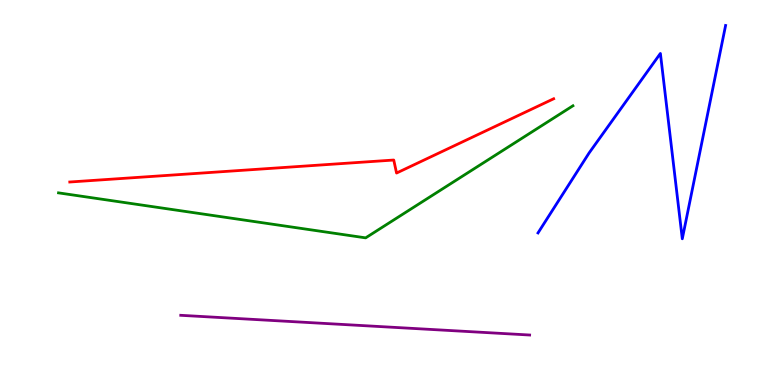[{'lines': ['blue', 'red'], 'intersections': []}, {'lines': ['green', 'red'], 'intersections': []}, {'lines': ['purple', 'red'], 'intersections': []}, {'lines': ['blue', 'green'], 'intersections': []}, {'lines': ['blue', 'purple'], 'intersections': []}, {'lines': ['green', 'purple'], 'intersections': []}]